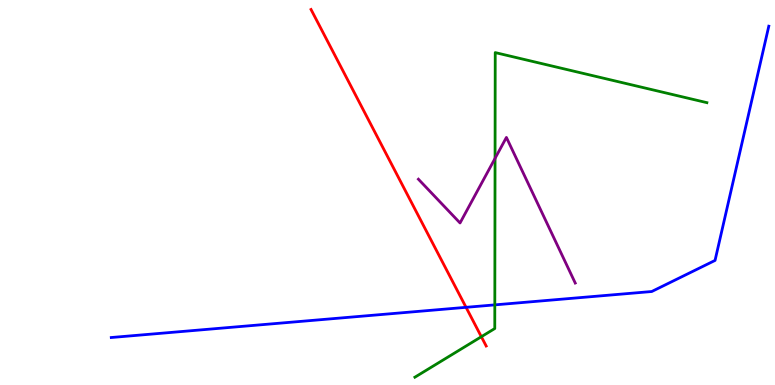[{'lines': ['blue', 'red'], 'intersections': [{'x': 6.01, 'y': 2.02}]}, {'lines': ['green', 'red'], 'intersections': [{'x': 6.21, 'y': 1.25}]}, {'lines': ['purple', 'red'], 'intersections': []}, {'lines': ['blue', 'green'], 'intersections': [{'x': 6.38, 'y': 2.08}]}, {'lines': ['blue', 'purple'], 'intersections': []}, {'lines': ['green', 'purple'], 'intersections': [{'x': 6.39, 'y': 5.89}]}]